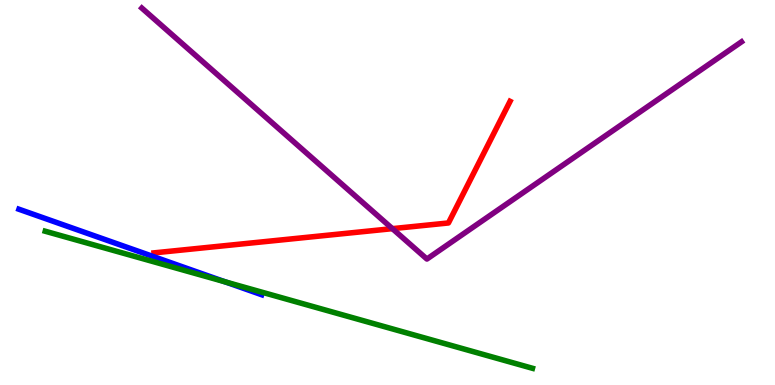[{'lines': ['blue', 'red'], 'intersections': []}, {'lines': ['green', 'red'], 'intersections': []}, {'lines': ['purple', 'red'], 'intersections': [{'x': 5.06, 'y': 4.06}]}, {'lines': ['blue', 'green'], 'intersections': [{'x': 2.9, 'y': 2.68}]}, {'lines': ['blue', 'purple'], 'intersections': []}, {'lines': ['green', 'purple'], 'intersections': []}]